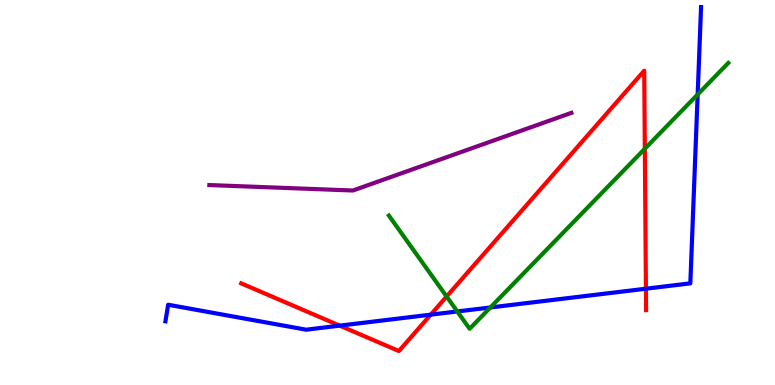[{'lines': ['blue', 'red'], 'intersections': [{'x': 4.38, 'y': 1.54}, {'x': 5.56, 'y': 1.83}, {'x': 8.33, 'y': 2.5}]}, {'lines': ['green', 'red'], 'intersections': [{'x': 5.76, 'y': 2.3}, {'x': 8.32, 'y': 6.14}]}, {'lines': ['purple', 'red'], 'intersections': []}, {'lines': ['blue', 'green'], 'intersections': [{'x': 5.9, 'y': 1.91}, {'x': 6.33, 'y': 2.01}, {'x': 9.0, 'y': 7.55}]}, {'lines': ['blue', 'purple'], 'intersections': []}, {'lines': ['green', 'purple'], 'intersections': []}]